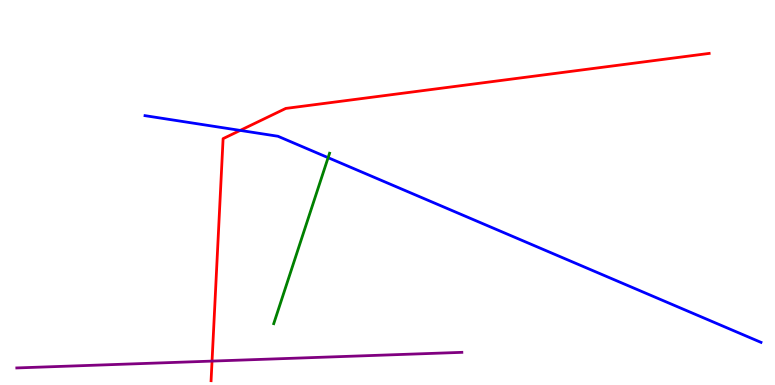[{'lines': ['blue', 'red'], 'intersections': [{'x': 3.1, 'y': 6.61}]}, {'lines': ['green', 'red'], 'intersections': []}, {'lines': ['purple', 'red'], 'intersections': [{'x': 2.74, 'y': 0.621}]}, {'lines': ['blue', 'green'], 'intersections': [{'x': 4.23, 'y': 5.9}]}, {'lines': ['blue', 'purple'], 'intersections': []}, {'lines': ['green', 'purple'], 'intersections': []}]